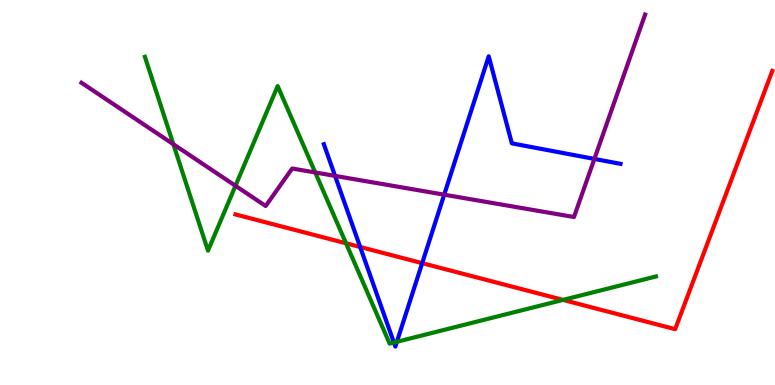[{'lines': ['blue', 'red'], 'intersections': [{'x': 4.65, 'y': 3.59}, {'x': 5.45, 'y': 3.16}]}, {'lines': ['green', 'red'], 'intersections': [{'x': 4.46, 'y': 3.68}, {'x': 7.26, 'y': 2.21}]}, {'lines': ['purple', 'red'], 'intersections': []}, {'lines': ['blue', 'green'], 'intersections': [{'x': 5.08, 'y': 1.1}, {'x': 5.12, 'y': 1.12}]}, {'lines': ['blue', 'purple'], 'intersections': [{'x': 4.32, 'y': 5.43}, {'x': 5.73, 'y': 4.94}, {'x': 7.67, 'y': 5.87}]}, {'lines': ['green', 'purple'], 'intersections': [{'x': 2.24, 'y': 6.25}, {'x': 3.04, 'y': 5.17}, {'x': 4.07, 'y': 5.52}]}]